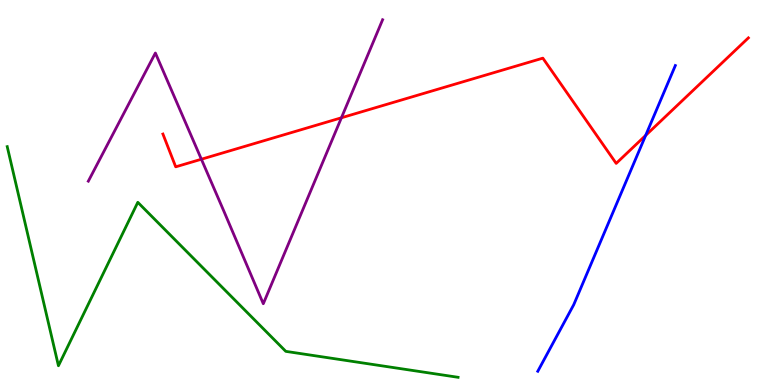[{'lines': ['blue', 'red'], 'intersections': [{'x': 8.33, 'y': 6.48}]}, {'lines': ['green', 'red'], 'intersections': []}, {'lines': ['purple', 'red'], 'intersections': [{'x': 2.6, 'y': 5.86}, {'x': 4.41, 'y': 6.94}]}, {'lines': ['blue', 'green'], 'intersections': []}, {'lines': ['blue', 'purple'], 'intersections': []}, {'lines': ['green', 'purple'], 'intersections': []}]